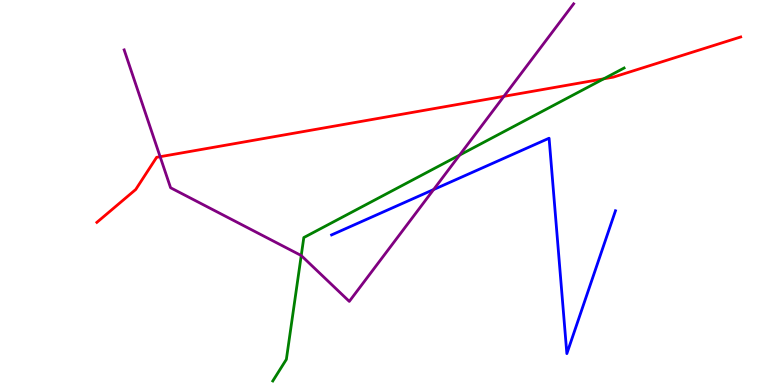[{'lines': ['blue', 'red'], 'intersections': []}, {'lines': ['green', 'red'], 'intersections': [{'x': 7.79, 'y': 7.95}]}, {'lines': ['purple', 'red'], 'intersections': [{'x': 2.07, 'y': 5.93}, {'x': 6.5, 'y': 7.5}]}, {'lines': ['blue', 'green'], 'intersections': []}, {'lines': ['blue', 'purple'], 'intersections': [{'x': 5.59, 'y': 5.08}]}, {'lines': ['green', 'purple'], 'intersections': [{'x': 3.89, 'y': 3.36}, {'x': 5.93, 'y': 5.97}]}]